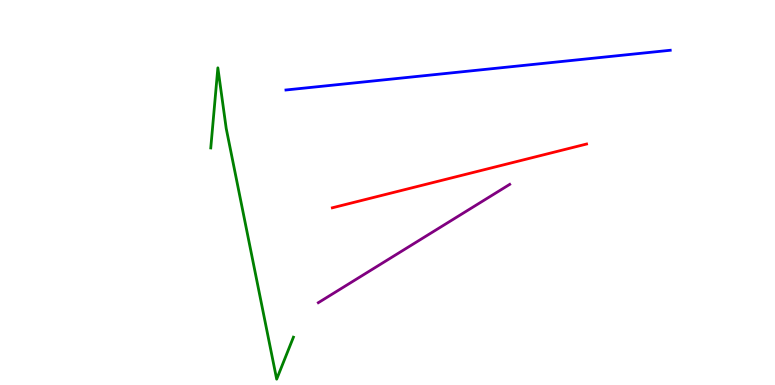[{'lines': ['blue', 'red'], 'intersections': []}, {'lines': ['green', 'red'], 'intersections': []}, {'lines': ['purple', 'red'], 'intersections': []}, {'lines': ['blue', 'green'], 'intersections': []}, {'lines': ['blue', 'purple'], 'intersections': []}, {'lines': ['green', 'purple'], 'intersections': []}]